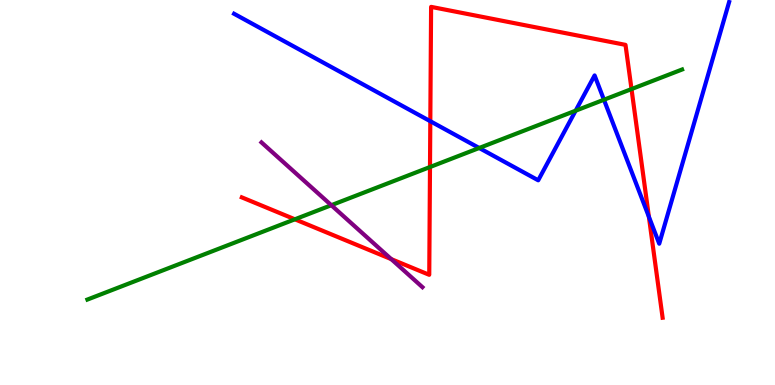[{'lines': ['blue', 'red'], 'intersections': [{'x': 5.55, 'y': 6.85}, {'x': 8.37, 'y': 4.37}]}, {'lines': ['green', 'red'], 'intersections': [{'x': 3.8, 'y': 4.3}, {'x': 5.55, 'y': 5.66}, {'x': 8.15, 'y': 7.69}]}, {'lines': ['purple', 'red'], 'intersections': [{'x': 5.05, 'y': 3.27}]}, {'lines': ['blue', 'green'], 'intersections': [{'x': 6.18, 'y': 6.16}, {'x': 7.43, 'y': 7.13}, {'x': 7.79, 'y': 7.41}]}, {'lines': ['blue', 'purple'], 'intersections': []}, {'lines': ['green', 'purple'], 'intersections': [{'x': 4.27, 'y': 4.67}]}]